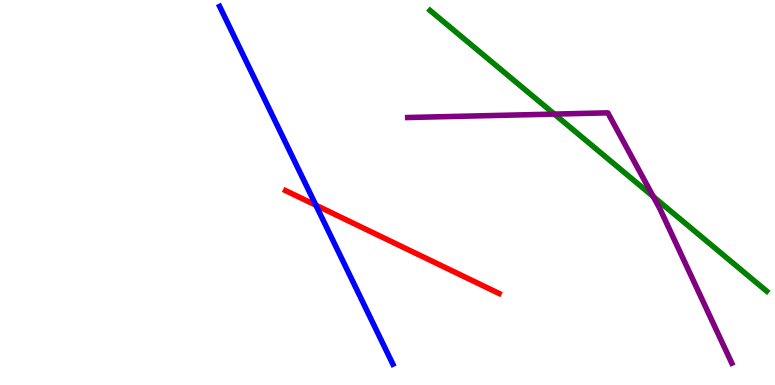[{'lines': ['blue', 'red'], 'intersections': [{'x': 4.08, 'y': 4.67}]}, {'lines': ['green', 'red'], 'intersections': []}, {'lines': ['purple', 'red'], 'intersections': []}, {'lines': ['blue', 'green'], 'intersections': []}, {'lines': ['blue', 'purple'], 'intersections': []}, {'lines': ['green', 'purple'], 'intersections': [{'x': 7.15, 'y': 7.04}, {'x': 8.43, 'y': 4.89}]}]